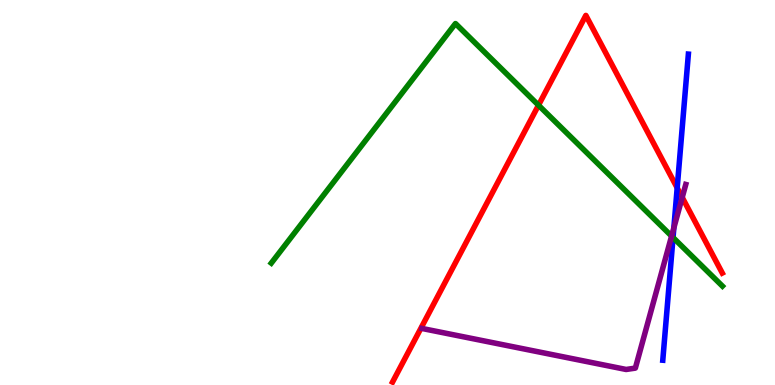[{'lines': ['blue', 'red'], 'intersections': [{'x': 8.74, 'y': 5.12}]}, {'lines': ['green', 'red'], 'intersections': [{'x': 6.95, 'y': 7.27}]}, {'lines': ['purple', 'red'], 'intersections': [{'x': 8.8, 'y': 4.87}]}, {'lines': ['blue', 'green'], 'intersections': [{'x': 8.68, 'y': 3.83}]}, {'lines': ['blue', 'purple'], 'intersections': [{'x': 8.69, 'y': 4.08}]}, {'lines': ['green', 'purple'], 'intersections': [{'x': 8.67, 'y': 3.87}]}]